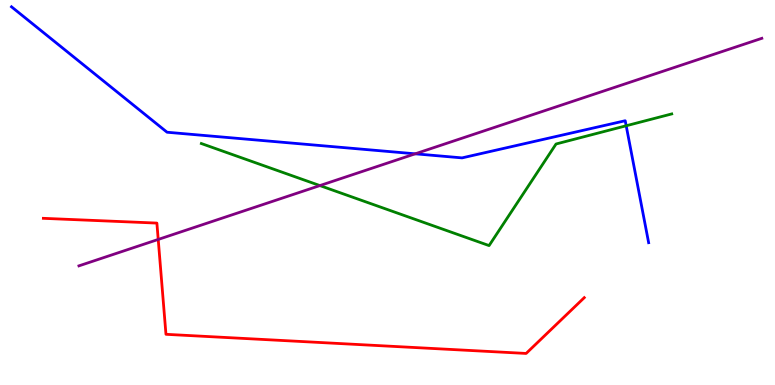[{'lines': ['blue', 'red'], 'intersections': []}, {'lines': ['green', 'red'], 'intersections': []}, {'lines': ['purple', 'red'], 'intersections': [{'x': 2.04, 'y': 3.78}]}, {'lines': ['blue', 'green'], 'intersections': [{'x': 8.08, 'y': 6.73}]}, {'lines': ['blue', 'purple'], 'intersections': [{'x': 5.36, 'y': 6.0}]}, {'lines': ['green', 'purple'], 'intersections': [{'x': 4.13, 'y': 5.18}]}]